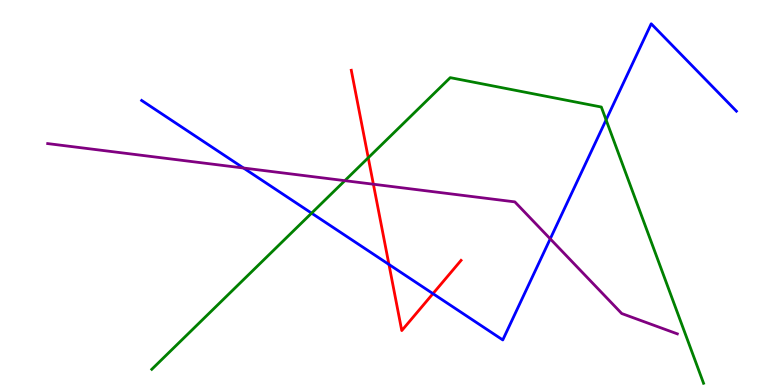[{'lines': ['blue', 'red'], 'intersections': [{'x': 5.02, 'y': 3.13}, {'x': 5.59, 'y': 2.37}]}, {'lines': ['green', 'red'], 'intersections': [{'x': 4.75, 'y': 5.9}]}, {'lines': ['purple', 'red'], 'intersections': [{'x': 4.82, 'y': 5.21}]}, {'lines': ['blue', 'green'], 'intersections': [{'x': 4.02, 'y': 4.46}, {'x': 7.82, 'y': 6.89}]}, {'lines': ['blue', 'purple'], 'intersections': [{'x': 3.14, 'y': 5.64}, {'x': 7.1, 'y': 3.8}]}, {'lines': ['green', 'purple'], 'intersections': [{'x': 4.45, 'y': 5.31}]}]